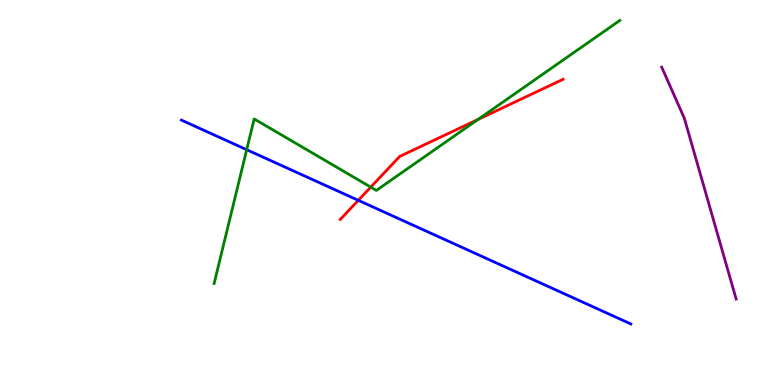[{'lines': ['blue', 'red'], 'intersections': [{'x': 4.62, 'y': 4.8}]}, {'lines': ['green', 'red'], 'intersections': [{'x': 4.78, 'y': 5.14}, {'x': 6.17, 'y': 6.9}]}, {'lines': ['purple', 'red'], 'intersections': []}, {'lines': ['blue', 'green'], 'intersections': [{'x': 3.18, 'y': 6.11}]}, {'lines': ['blue', 'purple'], 'intersections': []}, {'lines': ['green', 'purple'], 'intersections': []}]